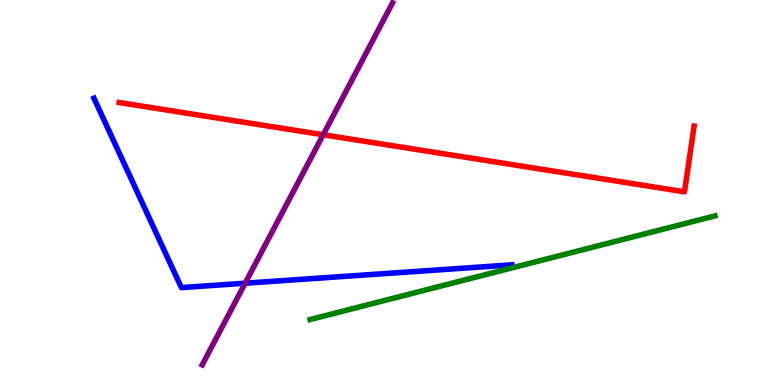[{'lines': ['blue', 'red'], 'intersections': []}, {'lines': ['green', 'red'], 'intersections': []}, {'lines': ['purple', 'red'], 'intersections': [{'x': 4.17, 'y': 6.5}]}, {'lines': ['blue', 'green'], 'intersections': []}, {'lines': ['blue', 'purple'], 'intersections': [{'x': 3.16, 'y': 2.64}]}, {'lines': ['green', 'purple'], 'intersections': []}]